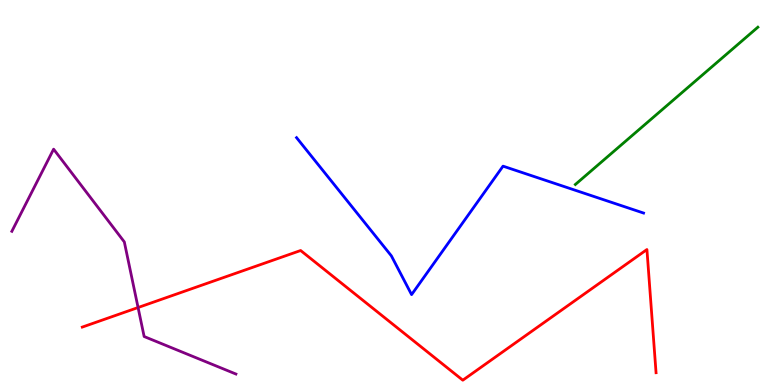[{'lines': ['blue', 'red'], 'intersections': []}, {'lines': ['green', 'red'], 'intersections': []}, {'lines': ['purple', 'red'], 'intersections': [{'x': 1.78, 'y': 2.01}]}, {'lines': ['blue', 'green'], 'intersections': []}, {'lines': ['blue', 'purple'], 'intersections': []}, {'lines': ['green', 'purple'], 'intersections': []}]